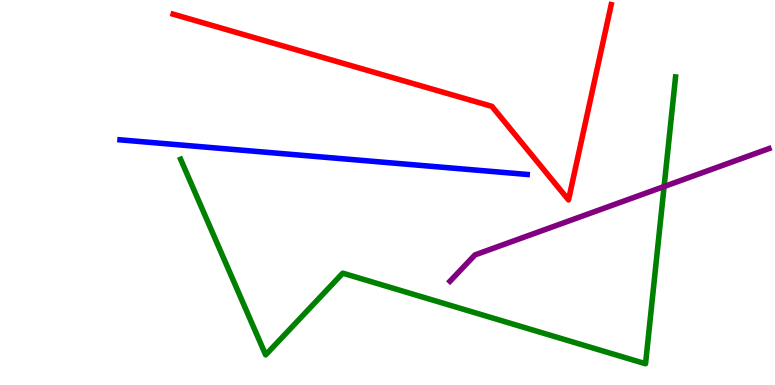[{'lines': ['blue', 'red'], 'intersections': []}, {'lines': ['green', 'red'], 'intersections': []}, {'lines': ['purple', 'red'], 'intersections': []}, {'lines': ['blue', 'green'], 'intersections': []}, {'lines': ['blue', 'purple'], 'intersections': []}, {'lines': ['green', 'purple'], 'intersections': [{'x': 8.57, 'y': 5.16}]}]